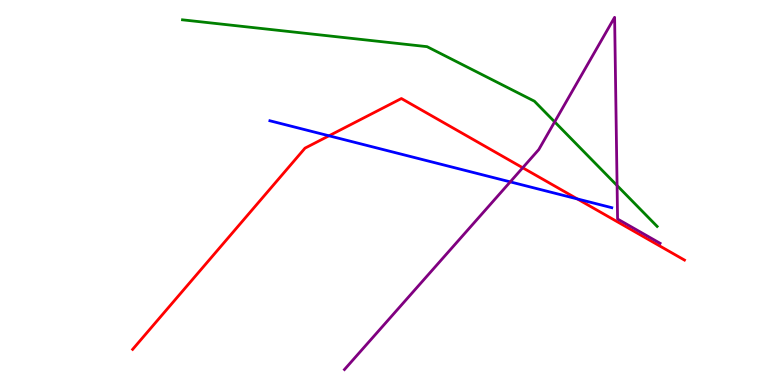[{'lines': ['blue', 'red'], 'intersections': [{'x': 4.25, 'y': 6.47}, {'x': 7.45, 'y': 4.83}]}, {'lines': ['green', 'red'], 'intersections': []}, {'lines': ['purple', 'red'], 'intersections': [{'x': 6.74, 'y': 5.64}]}, {'lines': ['blue', 'green'], 'intersections': []}, {'lines': ['blue', 'purple'], 'intersections': [{'x': 6.58, 'y': 5.28}]}, {'lines': ['green', 'purple'], 'intersections': [{'x': 7.16, 'y': 6.83}, {'x': 7.96, 'y': 5.18}]}]